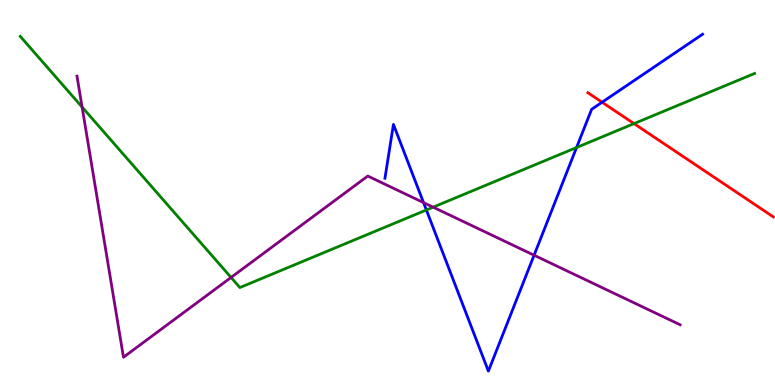[{'lines': ['blue', 'red'], 'intersections': [{'x': 7.77, 'y': 7.34}]}, {'lines': ['green', 'red'], 'intersections': [{'x': 8.18, 'y': 6.79}]}, {'lines': ['purple', 'red'], 'intersections': []}, {'lines': ['blue', 'green'], 'intersections': [{'x': 5.5, 'y': 4.55}, {'x': 7.44, 'y': 6.17}]}, {'lines': ['blue', 'purple'], 'intersections': [{'x': 5.46, 'y': 4.74}, {'x': 6.89, 'y': 3.37}]}, {'lines': ['green', 'purple'], 'intersections': [{'x': 1.06, 'y': 7.22}, {'x': 2.98, 'y': 2.79}, {'x': 5.59, 'y': 4.62}]}]